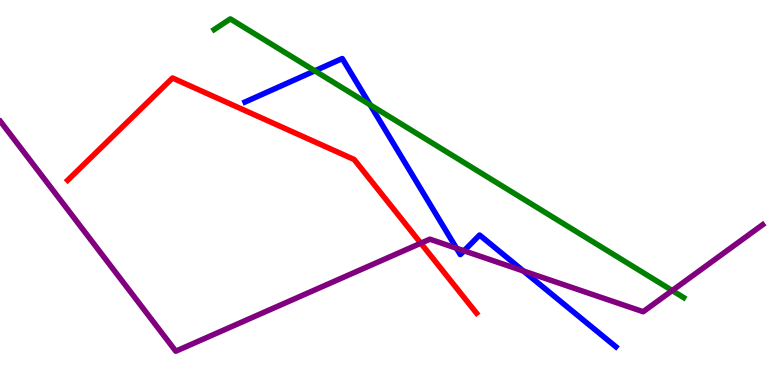[{'lines': ['blue', 'red'], 'intersections': []}, {'lines': ['green', 'red'], 'intersections': []}, {'lines': ['purple', 'red'], 'intersections': [{'x': 5.43, 'y': 3.68}]}, {'lines': ['blue', 'green'], 'intersections': [{'x': 4.06, 'y': 8.16}, {'x': 4.78, 'y': 7.28}]}, {'lines': ['blue', 'purple'], 'intersections': [{'x': 5.89, 'y': 3.55}, {'x': 5.99, 'y': 3.49}, {'x': 6.75, 'y': 2.96}]}, {'lines': ['green', 'purple'], 'intersections': [{'x': 8.67, 'y': 2.45}]}]